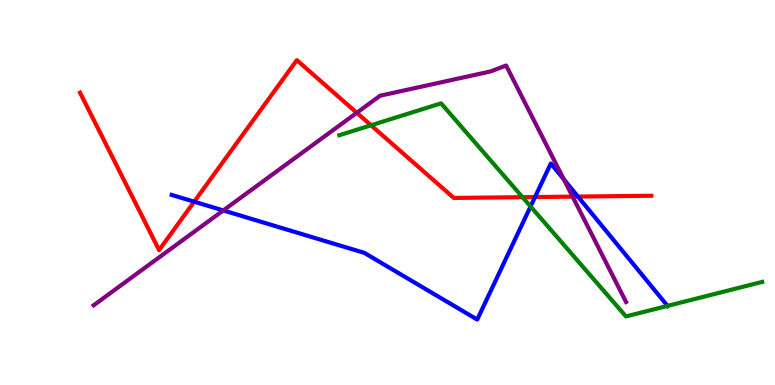[{'lines': ['blue', 'red'], 'intersections': [{'x': 2.51, 'y': 4.76}, {'x': 6.9, 'y': 4.88}, {'x': 7.46, 'y': 4.89}]}, {'lines': ['green', 'red'], 'intersections': [{'x': 4.79, 'y': 6.75}, {'x': 6.74, 'y': 4.88}]}, {'lines': ['purple', 'red'], 'intersections': [{'x': 4.6, 'y': 7.07}, {'x': 7.39, 'y': 4.89}]}, {'lines': ['blue', 'green'], 'intersections': [{'x': 6.85, 'y': 4.64}, {'x': 8.61, 'y': 2.05}]}, {'lines': ['blue', 'purple'], 'intersections': [{'x': 2.88, 'y': 4.53}, {'x': 7.28, 'y': 5.34}]}, {'lines': ['green', 'purple'], 'intersections': []}]